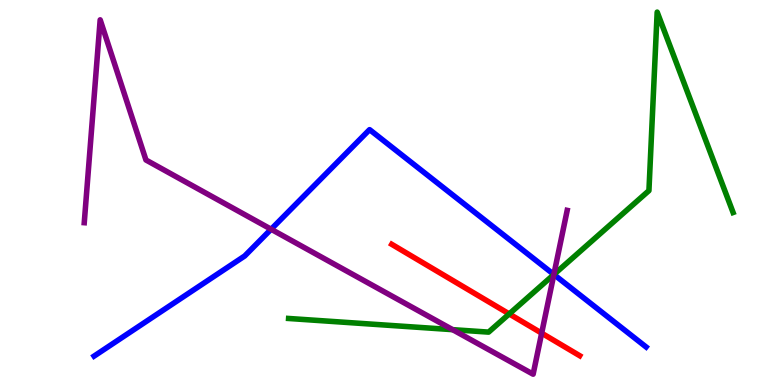[{'lines': ['blue', 'red'], 'intersections': []}, {'lines': ['green', 'red'], 'intersections': [{'x': 6.57, 'y': 1.85}]}, {'lines': ['purple', 'red'], 'intersections': [{'x': 6.99, 'y': 1.35}]}, {'lines': ['blue', 'green'], 'intersections': [{'x': 7.15, 'y': 2.87}]}, {'lines': ['blue', 'purple'], 'intersections': [{'x': 3.5, 'y': 4.05}, {'x': 7.15, 'y': 2.87}]}, {'lines': ['green', 'purple'], 'intersections': [{'x': 5.84, 'y': 1.44}, {'x': 7.15, 'y': 2.87}]}]